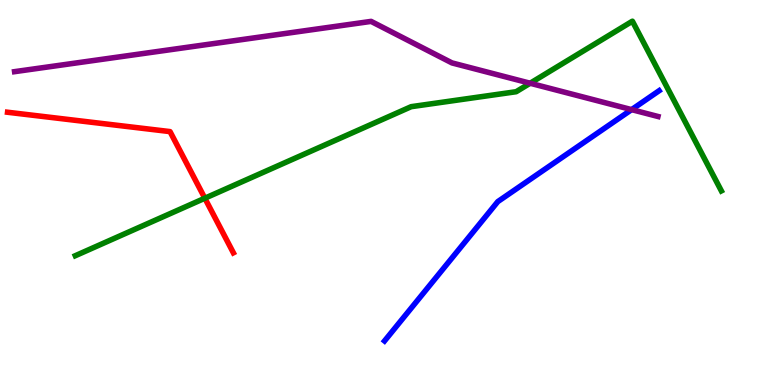[{'lines': ['blue', 'red'], 'intersections': []}, {'lines': ['green', 'red'], 'intersections': [{'x': 2.64, 'y': 4.85}]}, {'lines': ['purple', 'red'], 'intersections': []}, {'lines': ['blue', 'green'], 'intersections': []}, {'lines': ['blue', 'purple'], 'intersections': [{'x': 8.15, 'y': 7.15}]}, {'lines': ['green', 'purple'], 'intersections': [{'x': 6.84, 'y': 7.84}]}]